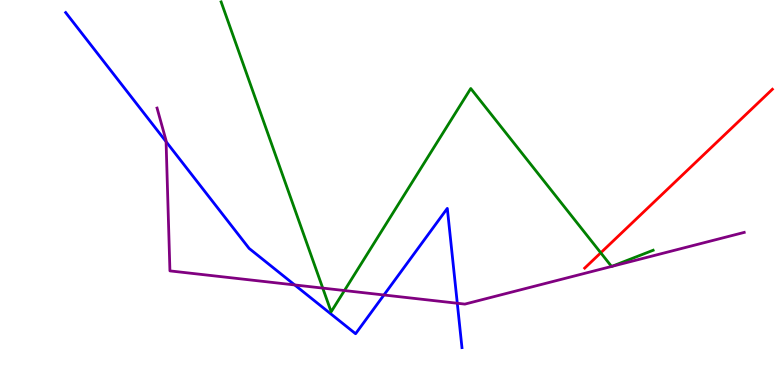[{'lines': ['blue', 'red'], 'intersections': []}, {'lines': ['green', 'red'], 'intersections': [{'x': 7.75, 'y': 3.43}]}, {'lines': ['purple', 'red'], 'intersections': []}, {'lines': ['blue', 'green'], 'intersections': []}, {'lines': ['blue', 'purple'], 'intersections': [{'x': 2.14, 'y': 6.32}, {'x': 3.8, 'y': 2.6}, {'x': 4.95, 'y': 2.34}, {'x': 5.9, 'y': 2.12}]}, {'lines': ['green', 'purple'], 'intersections': [{'x': 4.16, 'y': 2.52}, {'x': 4.44, 'y': 2.45}, {'x': 7.89, 'y': 3.08}, {'x': 7.89, 'y': 3.08}]}]